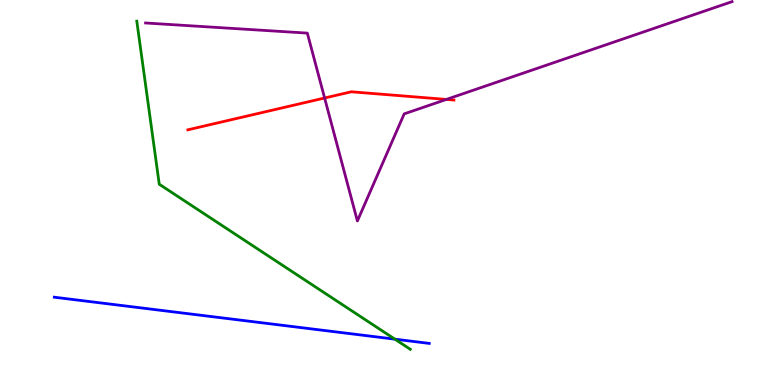[{'lines': ['blue', 'red'], 'intersections': []}, {'lines': ['green', 'red'], 'intersections': []}, {'lines': ['purple', 'red'], 'intersections': [{'x': 4.19, 'y': 7.45}, {'x': 5.76, 'y': 7.42}]}, {'lines': ['blue', 'green'], 'intersections': [{'x': 5.1, 'y': 1.19}]}, {'lines': ['blue', 'purple'], 'intersections': []}, {'lines': ['green', 'purple'], 'intersections': []}]